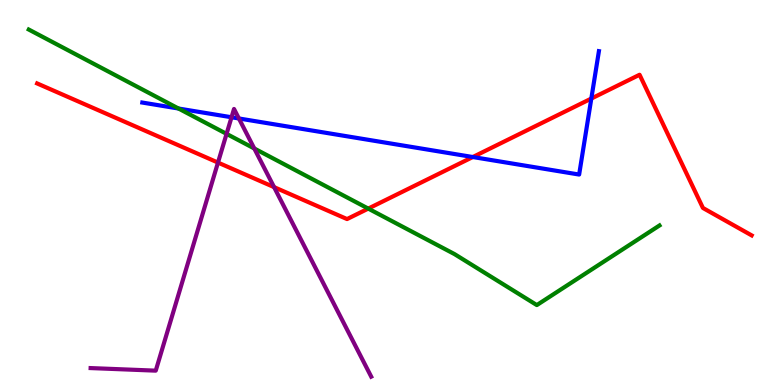[{'lines': ['blue', 'red'], 'intersections': [{'x': 6.1, 'y': 5.92}, {'x': 7.63, 'y': 7.44}]}, {'lines': ['green', 'red'], 'intersections': [{'x': 4.75, 'y': 4.58}]}, {'lines': ['purple', 'red'], 'intersections': [{'x': 2.81, 'y': 5.78}, {'x': 3.54, 'y': 5.14}]}, {'lines': ['blue', 'green'], 'intersections': [{'x': 2.3, 'y': 7.18}]}, {'lines': ['blue', 'purple'], 'intersections': [{'x': 2.99, 'y': 6.95}, {'x': 3.08, 'y': 6.92}]}, {'lines': ['green', 'purple'], 'intersections': [{'x': 2.92, 'y': 6.52}, {'x': 3.28, 'y': 6.14}]}]